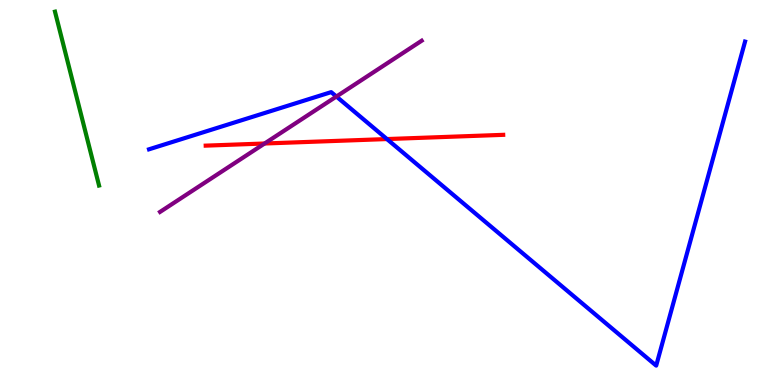[{'lines': ['blue', 'red'], 'intersections': [{'x': 4.99, 'y': 6.39}]}, {'lines': ['green', 'red'], 'intersections': []}, {'lines': ['purple', 'red'], 'intersections': [{'x': 3.41, 'y': 6.27}]}, {'lines': ['blue', 'green'], 'intersections': []}, {'lines': ['blue', 'purple'], 'intersections': [{'x': 4.34, 'y': 7.49}]}, {'lines': ['green', 'purple'], 'intersections': []}]